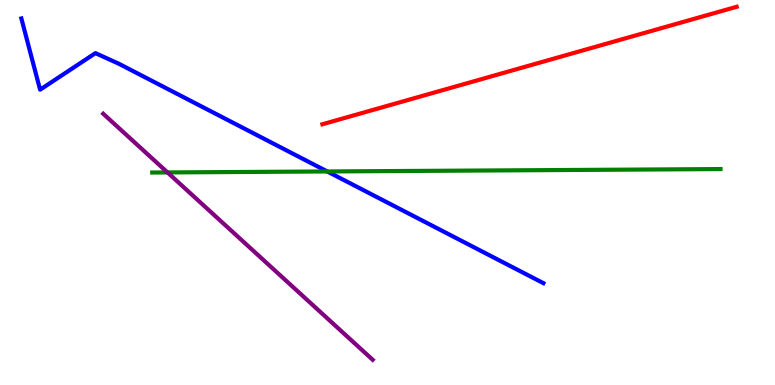[{'lines': ['blue', 'red'], 'intersections': []}, {'lines': ['green', 'red'], 'intersections': []}, {'lines': ['purple', 'red'], 'intersections': []}, {'lines': ['blue', 'green'], 'intersections': [{'x': 4.22, 'y': 5.55}]}, {'lines': ['blue', 'purple'], 'intersections': []}, {'lines': ['green', 'purple'], 'intersections': [{'x': 2.16, 'y': 5.52}]}]